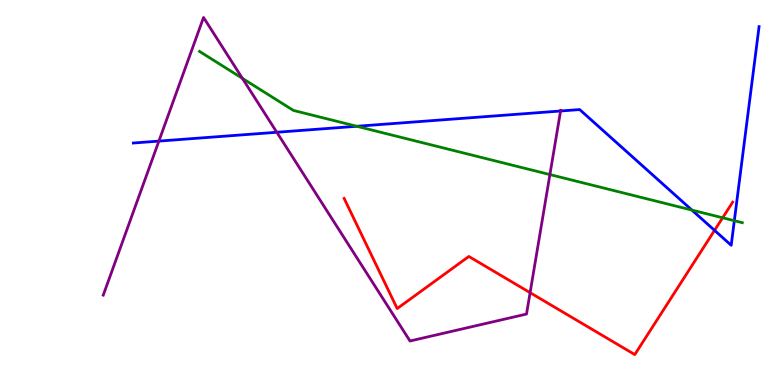[{'lines': ['blue', 'red'], 'intersections': [{'x': 9.22, 'y': 4.02}]}, {'lines': ['green', 'red'], 'intersections': [{'x': 9.32, 'y': 4.34}]}, {'lines': ['purple', 'red'], 'intersections': [{'x': 6.84, 'y': 2.4}]}, {'lines': ['blue', 'green'], 'intersections': [{'x': 4.6, 'y': 6.72}, {'x': 8.93, 'y': 4.54}, {'x': 9.48, 'y': 4.27}]}, {'lines': ['blue', 'purple'], 'intersections': [{'x': 2.05, 'y': 6.33}, {'x': 3.57, 'y': 6.56}, {'x': 7.23, 'y': 7.12}]}, {'lines': ['green', 'purple'], 'intersections': [{'x': 3.13, 'y': 7.96}, {'x': 7.1, 'y': 5.47}]}]